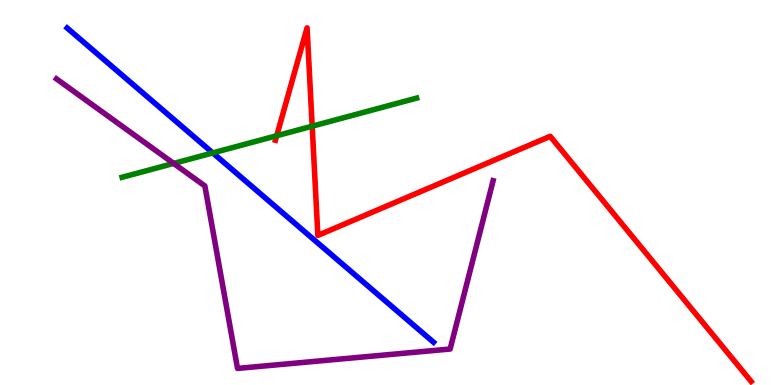[{'lines': ['blue', 'red'], 'intersections': []}, {'lines': ['green', 'red'], 'intersections': [{'x': 3.57, 'y': 6.47}, {'x': 4.03, 'y': 6.72}]}, {'lines': ['purple', 'red'], 'intersections': []}, {'lines': ['blue', 'green'], 'intersections': [{'x': 2.75, 'y': 6.03}]}, {'lines': ['blue', 'purple'], 'intersections': []}, {'lines': ['green', 'purple'], 'intersections': [{'x': 2.24, 'y': 5.76}]}]